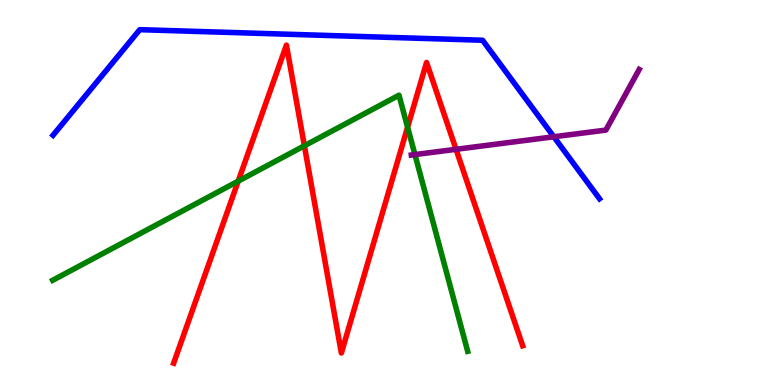[{'lines': ['blue', 'red'], 'intersections': []}, {'lines': ['green', 'red'], 'intersections': [{'x': 3.07, 'y': 5.29}, {'x': 3.93, 'y': 6.21}, {'x': 5.26, 'y': 6.7}]}, {'lines': ['purple', 'red'], 'intersections': [{'x': 5.88, 'y': 6.12}]}, {'lines': ['blue', 'green'], 'intersections': []}, {'lines': ['blue', 'purple'], 'intersections': [{'x': 7.15, 'y': 6.45}]}, {'lines': ['green', 'purple'], 'intersections': [{'x': 5.35, 'y': 5.98}]}]